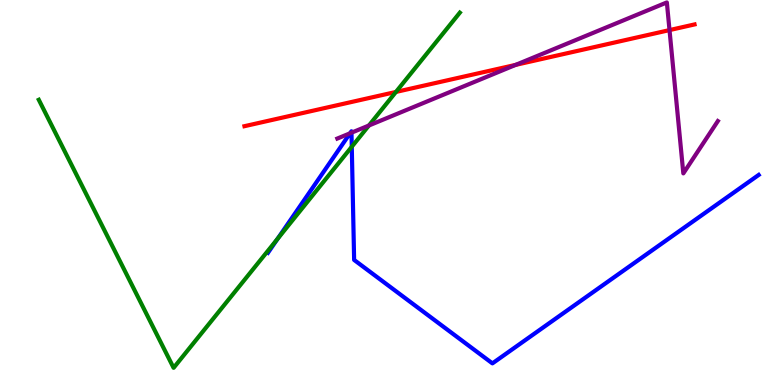[{'lines': ['blue', 'red'], 'intersections': []}, {'lines': ['green', 'red'], 'intersections': [{'x': 5.11, 'y': 7.61}]}, {'lines': ['purple', 'red'], 'intersections': [{'x': 6.65, 'y': 8.32}, {'x': 8.64, 'y': 9.22}]}, {'lines': ['blue', 'green'], 'intersections': [{'x': 3.58, 'y': 3.79}, {'x': 4.54, 'y': 6.19}]}, {'lines': ['blue', 'purple'], 'intersections': [{'x': 4.52, 'y': 6.54}, {'x': 4.54, 'y': 6.55}]}, {'lines': ['green', 'purple'], 'intersections': [{'x': 4.76, 'y': 6.74}]}]